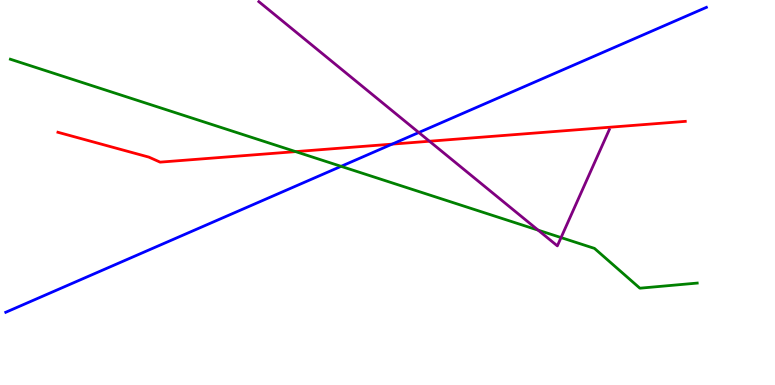[{'lines': ['blue', 'red'], 'intersections': [{'x': 5.06, 'y': 6.26}]}, {'lines': ['green', 'red'], 'intersections': [{'x': 3.81, 'y': 6.06}]}, {'lines': ['purple', 'red'], 'intersections': [{'x': 5.54, 'y': 6.33}]}, {'lines': ['blue', 'green'], 'intersections': [{'x': 4.4, 'y': 5.68}]}, {'lines': ['blue', 'purple'], 'intersections': [{'x': 5.4, 'y': 6.56}]}, {'lines': ['green', 'purple'], 'intersections': [{'x': 6.94, 'y': 4.02}, {'x': 7.24, 'y': 3.83}]}]